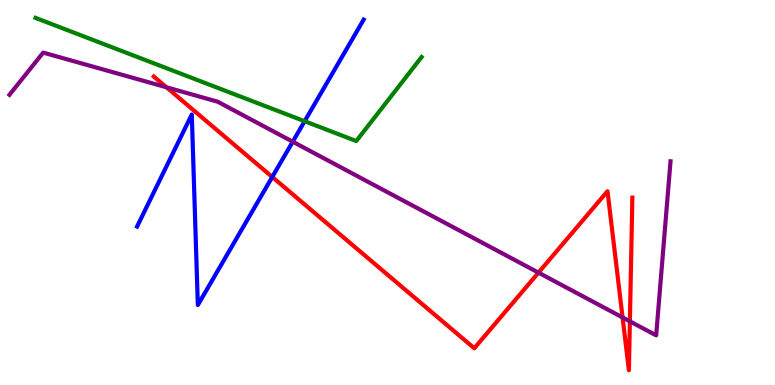[{'lines': ['blue', 'red'], 'intersections': [{'x': 3.51, 'y': 5.4}]}, {'lines': ['green', 'red'], 'intersections': []}, {'lines': ['purple', 'red'], 'intersections': [{'x': 2.15, 'y': 7.73}, {'x': 6.95, 'y': 2.92}, {'x': 8.03, 'y': 1.75}, {'x': 8.13, 'y': 1.65}]}, {'lines': ['blue', 'green'], 'intersections': [{'x': 3.93, 'y': 6.85}]}, {'lines': ['blue', 'purple'], 'intersections': [{'x': 3.78, 'y': 6.32}]}, {'lines': ['green', 'purple'], 'intersections': []}]